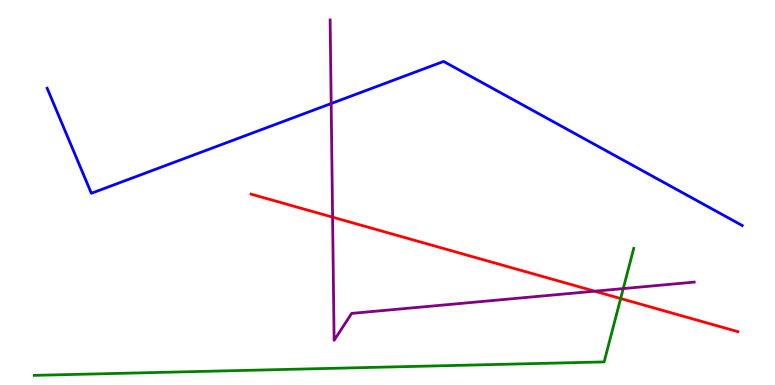[{'lines': ['blue', 'red'], 'intersections': []}, {'lines': ['green', 'red'], 'intersections': [{'x': 8.01, 'y': 2.25}]}, {'lines': ['purple', 'red'], 'intersections': [{'x': 4.29, 'y': 4.36}, {'x': 7.67, 'y': 2.44}]}, {'lines': ['blue', 'green'], 'intersections': []}, {'lines': ['blue', 'purple'], 'intersections': [{'x': 4.27, 'y': 7.31}]}, {'lines': ['green', 'purple'], 'intersections': [{'x': 8.04, 'y': 2.5}]}]